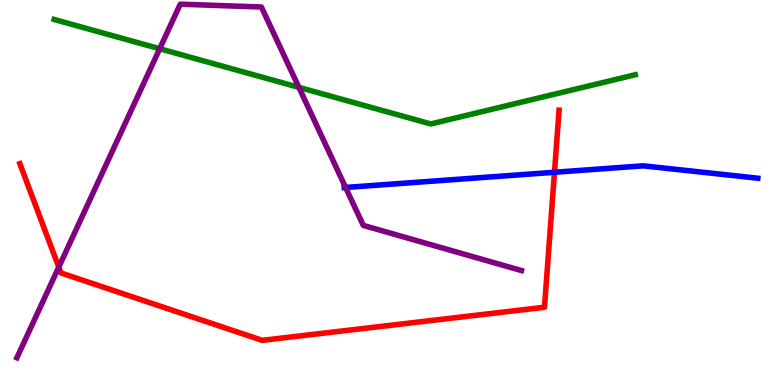[{'lines': ['blue', 'red'], 'intersections': [{'x': 7.15, 'y': 5.53}]}, {'lines': ['green', 'red'], 'intersections': []}, {'lines': ['purple', 'red'], 'intersections': [{'x': 0.759, 'y': 3.06}]}, {'lines': ['blue', 'green'], 'intersections': []}, {'lines': ['blue', 'purple'], 'intersections': [{'x': 4.46, 'y': 5.13}]}, {'lines': ['green', 'purple'], 'intersections': [{'x': 2.06, 'y': 8.73}, {'x': 3.86, 'y': 7.73}]}]